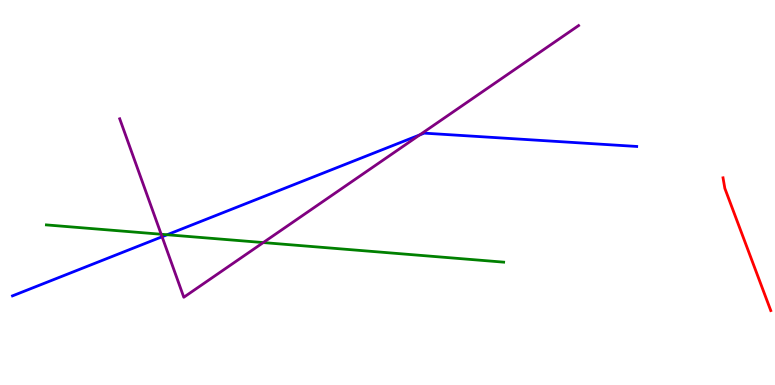[{'lines': ['blue', 'red'], 'intersections': []}, {'lines': ['green', 'red'], 'intersections': []}, {'lines': ['purple', 'red'], 'intersections': []}, {'lines': ['blue', 'green'], 'intersections': [{'x': 2.16, 'y': 3.9}]}, {'lines': ['blue', 'purple'], 'intersections': [{'x': 2.09, 'y': 3.85}, {'x': 5.42, 'y': 6.5}]}, {'lines': ['green', 'purple'], 'intersections': [{'x': 2.08, 'y': 3.92}, {'x': 3.4, 'y': 3.7}]}]